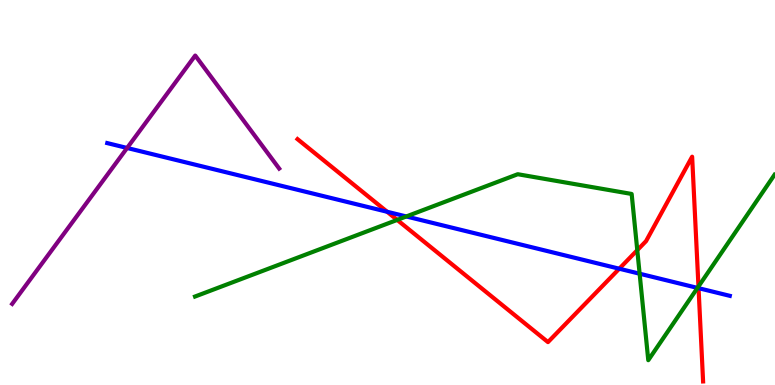[{'lines': ['blue', 'red'], 'intersections': [{'x': 5.0, 'y': 4.5}, {'x': 7.99, 'y': 3.02}, {'x': 9.01, 'y': 2.52}]}, {'lines': ['green', 'red'], 'intersections': [{'x': 5.13, 'y': 4.29}, {'x': 8.22, 'y': 3.5}, {'x': 9.01, 'y': 2.56}]}, {'lines': ['purple', 'red'], 'intersections': []}, {'lines': ['blue', 'green'], 'intersections': [{'x': 5.24, 'y': 4.38}, {'x': 8.25, 'y': 2.89}, {'x': 9.0, 'y': 2.52}]}, {'lines': ['blue', 'purple'], 'intersections': [{'x': 1.64, 'y': 6.16}]}, {'lines': ['green', 'purple'], 'intersections': []}]